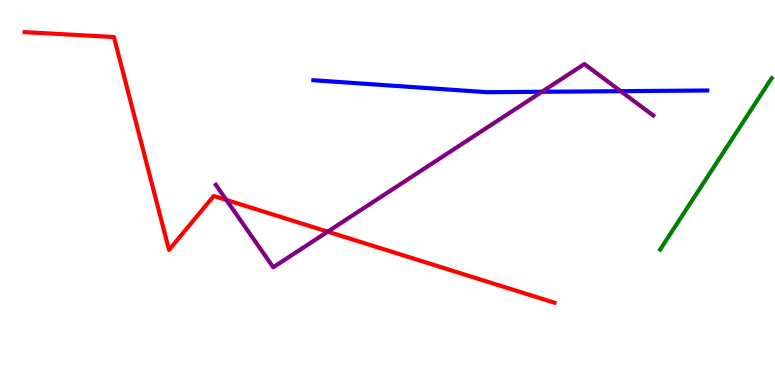[{'lines': ['blue', 'red'], 'intersections': []}, {'lines': ['green', 'red'], 'intersections': []}, {'lines': ['purple', 'red'], 'intersections': [{'x': 2.92, 'y': 4.81}, {'x': 4.23, 'y': 3.98}]}, {'lines': ['blue', 'green'], 'intersections': []}, {'lines': ['blue', 'purple'], 'intersections': [{'x': 6.99, 'y': 7.62}, {'x': 8.01, 'y': 7.63}]}, {'lines': ['green', 'purple'], 'intersections': []}]